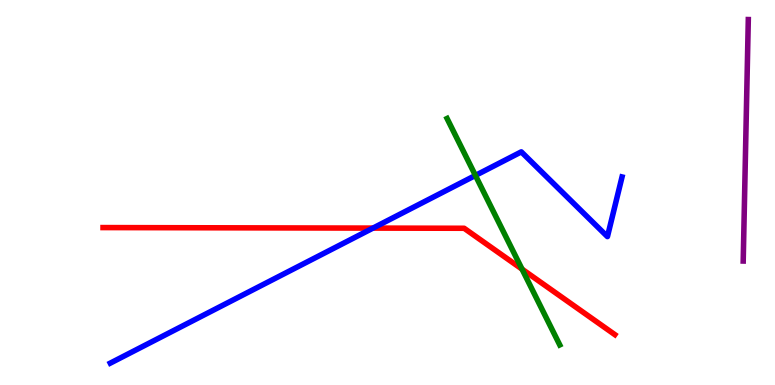[{'lines': ['blue', 'red'], 'intersections': [{'x': 4.81, 'y': 4.08}]}, {'lines': ['green', 'red'], 'intersections': [{'x': 6.74, 'y': 3.01}]}, {'lines': ['purple', 'red'], 'intersections': []}, {'lines': ['blue', 'green'], 'intersections': [{'x': 6.13, 'y': 5.44}]}, {'lines': ['blue', 'purple'], 'intersections': []}, {'lines': ['green', 'purple'], 'intersections': []}]